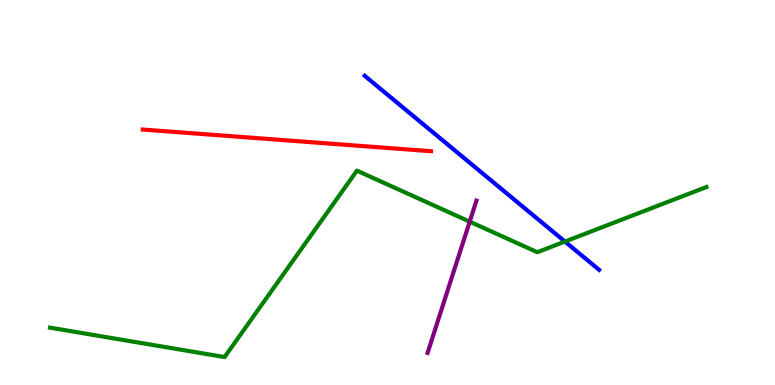[{'lines': ['blue', 'red'], 'intersections': []}, {'lines': ['green', 'red'], 'intersections': []}, {'lines': ['purple', 'red'], 'intersections': []}, {'lines': ['blue', 'green'], 'intersections': [{'x': 7.29, 'y': 3.73}]}, {'lines': ['blue', 'purple'], 'intersections': []}, {'lines': ['green', 'purple'], 'intersections': [{'x': 6.06, 'y': 4.24}]}]